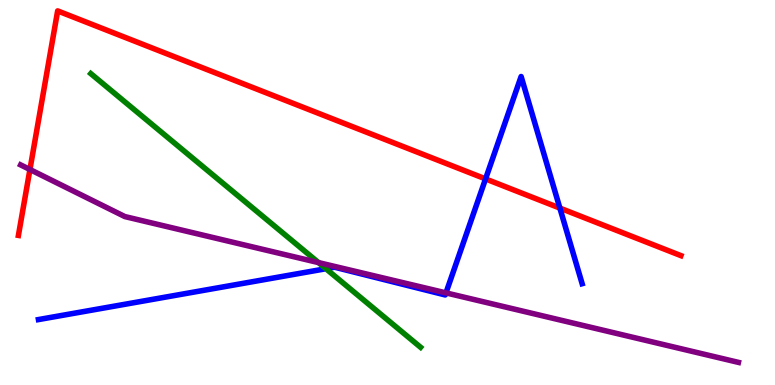[{'lines': ['blue', 'red'], 'intersections': [{'x': 6.27, 'y': 5.35}, {'x': 7.22, 'y': 4.59}]}, {'lines': ['green', 'red'], 'intersections': []}, {'lines': ['purple', 'red'], 'intersections': [{'x': 0.386, 'y': 5.6}]}, {'lines': ['blue', 'green'], 'intersections': [{'x': 4.21, 'y': 3.02}]}, {'lines': ['blue', 'purple'], 'intersections': [{'x': 5.75, 'y': 2.39}]}, {'lines': ['green', 'purple'], 'intersections': [{'x': 4.11, 'y': 3.18}]}]